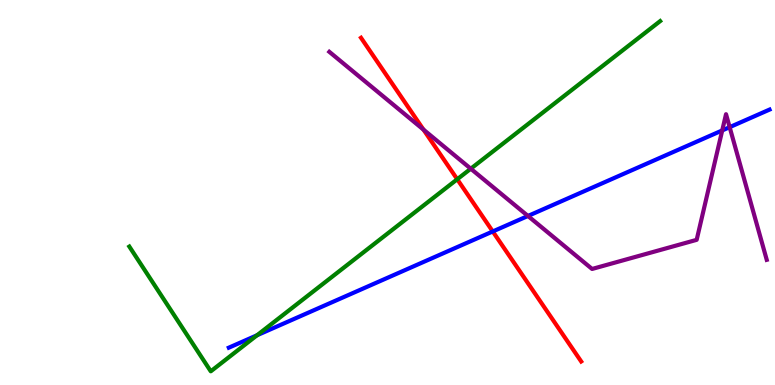[{'lines': ['blue', 'red'], 'intersections': [{'x': 6.36, 'y': 3.99}]}, {'lines': ['green', 'red'], 'intersections': [{'x': 5.9, 'y': 5.34}]}, {'lines': ['purple', 'red'], 'intersections': [{'x': 5.46, 'y': 6.63}]}, {'lines': ['blue', 'green'], 'intersections': [{'x': 3.32, 'y': 1.29}]}, {'lines': ['blue', 'purple'], 'intersections': [{'x': 6.81, 'y': 4.39}, {'x': 9.32, 'y': 6.61}, {'x': 9.41, 'y': 6.7}]}, {'lines': ['green', 'purple'], 'intersections': [{'x': 6.07, 'y': 5.62}]}]